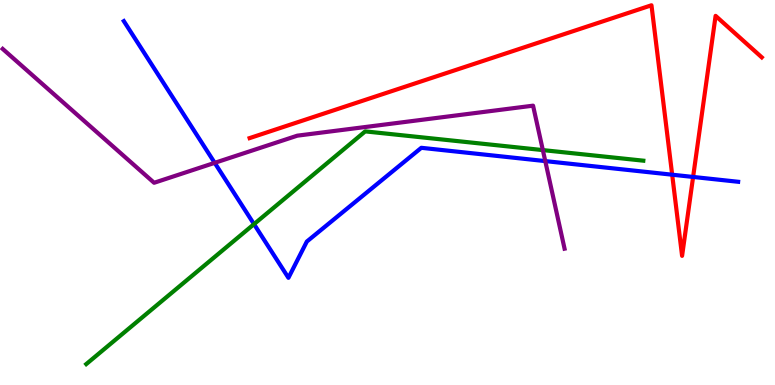[{'lines': ['blue', 'red'], 'intersections': [{'x': 8.67, 'y': 5.46}, {'x': 8.94, 'y': 5.4}]}, {'lines': ['green', 'red'], 'intersections': []}, {'lines': ['purple', 'red'], 'intersections': []}, {'lines': ['blue', 'green'], 'intersections': [{'x': 3.28, 'y': 4.18}]}, {'lines': ['blue', 'purple'], 'intersections': [{'x': 2.77, 'y': 5.77}, {'x': 7.04, 'y': 5.82}]}, {'lines': ['green', 'purple'], 'intersections': [{'x': 7.0, 'y': 6.1}]}]